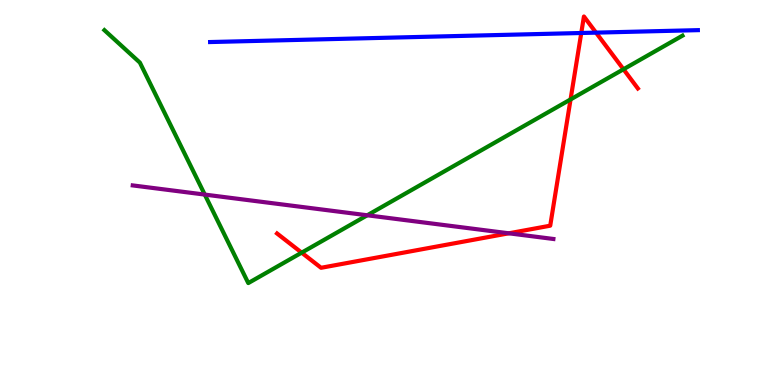[{'lines': ['blue', 'red'], 'intersections': [{'x': 7.5, 'y': 9.14}, {'x': 7.69, 'y': 9.15}]}, {'lines': ['green', 'red'], 'intersections': [{'x': 3.89, 'y': 3.44}, {'x': 7.36, 'y': 7.42}, {'x': 8.04, 'y': 8.2}]}, {'lines': ['purple', 'red'], 'intersections': [{'x': 6.57, 'y': 3.94}]}, {'lines': ['blue', 'green'], 'intersections': []}, {'lines': ['blue', 'purple'], 'intersections': []}, {'lines': ['green', 'purple'], 'intersections': [{'x': 2.64, 'y': 4.95}, {'x': 4.74, 'y': 4.41}]}]